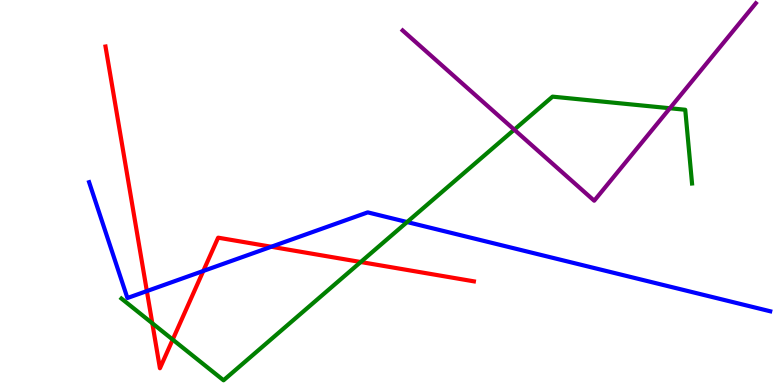[{'lines': ['blue', 'red'], 'intersections': [{'x': 1.9, 'y': 2.44}, {'x': 2.62, 'y': 2.96}, {'x': 3.5, 'y': 3.59}]}, {'lines': ['green', 'red'], 'intersections': [{'x': 1.97, 'y': 1.6}, {'x': 2.23, 'y': 1.18}, {'x': 4.65, 'y': 3.19}]}, {'lines': ['purple', 'red'], 'intersections': []}, {'lines': ['blue', 'green'], 'intersections': [{'x': 5.25, 'y': 4.23}]}, {'lines': ['blue', 'purple'], 'intersections': []}, {'lines': ['green', 'purple'], 'intersections': [{'x': 6.64, 'y': 6.63}, {'x': 8.64, 'y': 7.19}]}]